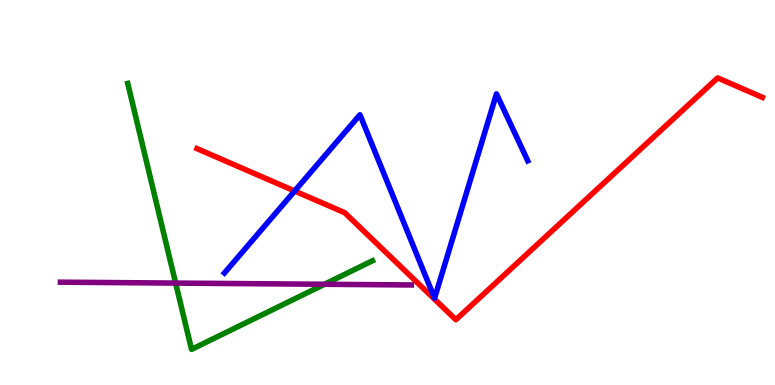[{'lines': ['blue', 'red'], 'intersections': [{'x': 3.8, 'y': 5.04}]}, {'lines': ['green', 'red'], 'intersections': []}, {'lines': ['purple', 'red'], 'intersections': []}, {'lines': ['blue', 'green'], 'intersections': []}, {'lines': ['blue', 'purple'], 'intersections': []}, {'lines': ['green', 'purple'], 'intersections': [{'x': 2.27, 'y': 2.65}, {'x': 4.19, 'y': 2.62}]}]